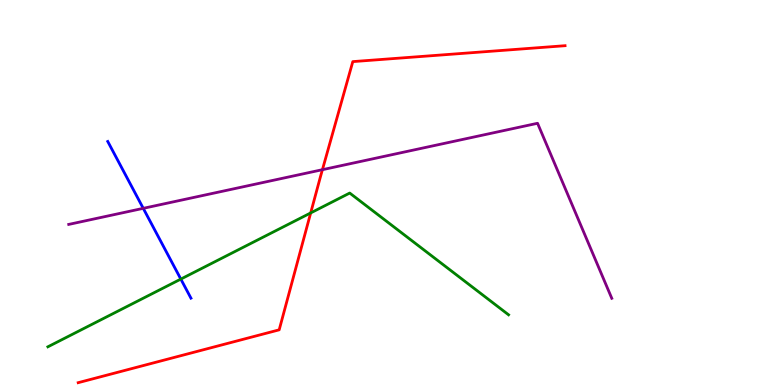[{'lines': ['blue', 'red'], 'intersections': []}, {'lines': ['green', 'red'], 'intersections': [{'x': 4.01, 'y': 4.47}]}, {'lines': ['purple', 'red'], 'intersections': [{'x': 4.16, 'y': 5.59}]}, {'lines': ['blue', 'green'], 'intersections': [{'x': 2.33, 'y': 2.75}]}, {'lines': ['blue', 'purple'], 'intersections': [{'x': 1.85, 'y': 4.59}]}, {'lines': ['green', 'purple'], 'intersections': []}]